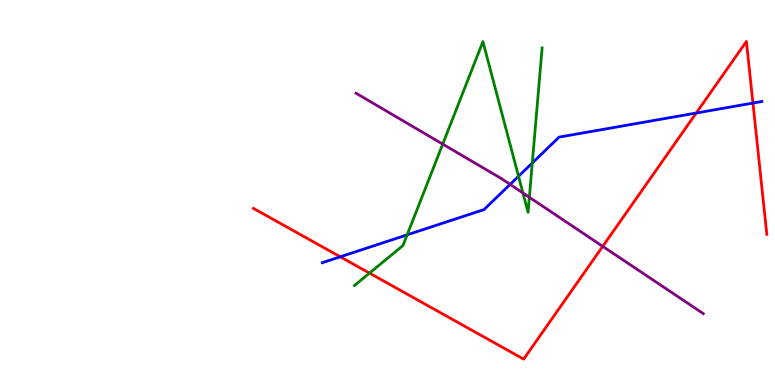[{'lines': ['blue', 'red'], 'intersections': [{'x': 4.39, 'y': 3.33}, {'x': 8.98, 'y': 7.06}, {'x': 9.72, 'y': 7.32}]}, {'lines': ['green', 'red'], 'intersections': [{'x': 4.77, 'y': 2.91}]}, {'lines': ['purple', 'red'], 'intersections': [{'x': 7.78, 'y': 3.6}]}, {'lines': ['blue', 'green'], 'intersections': [{'x': 5.25, 'y': 3.9}, {'x': 6.69, 'y': 5.42}, {'x': 6.87, 'y': 5.77}]}, {'lines': ['blue', 'purple'], 'intersections': [{'x': 6.58, 'y': 5.21}]}, {'lines': ['green', 'purple'], 'intersections': [{'x': 5.71, 'y': 6.26}, {'x': 6.75, 'y': 4.99}, {'x': 6.83, 'y': 4.88}]}]